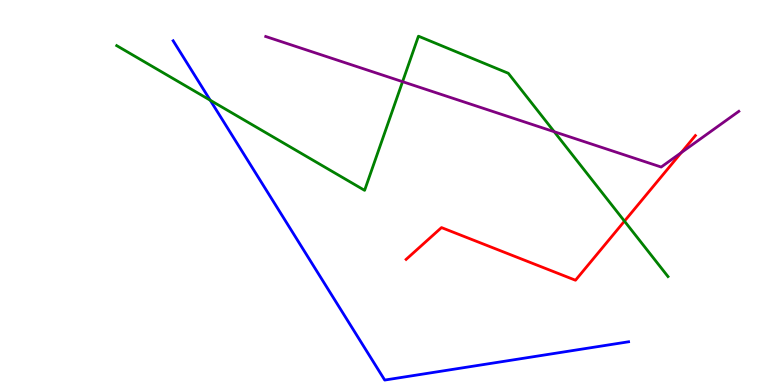[{'lines': ['blue', 'red'], 'intersections': []}, {'lines': ['green', 'red'], 'intersections': [{'x': 8.06, 'y': 4.26}]}, {'lines': ['purple', 'red'], 'intersections': [{'x': 8.79, 'y': 6.04}]}, {'lines': ['blue', 'green'], 'intersections': [{'x': 2.71, 'y': 7.4}]}, {'lines': ['blue', 'purple'], 'intersections': []}, {'lines': ['green', 'purple'], 'intersections': [{'x': 5.19, 'y': 7.88}, {'x': 7.15, 'y': 6.58}]}]